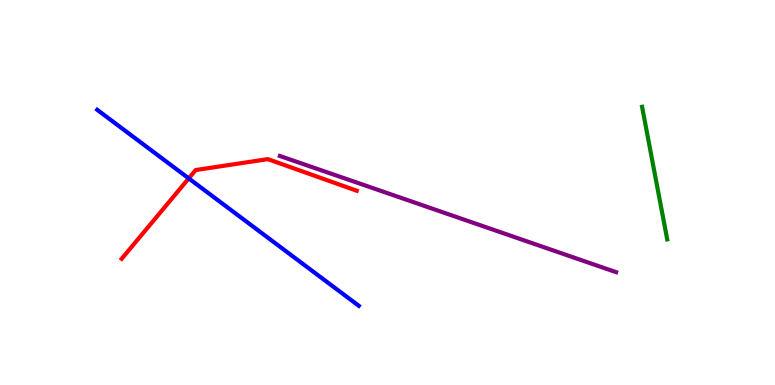[{'lines': ['blue', 'red'], 'intersections': [{'x': 2.44, 'y': 5.37}]}, {'lines': ['green', 'red'], 'intersections': []}, {'lines': ['purple', 'red'], 'intersections': []}, {'lines': ['blue', 'green'], 'intersections': []}, {'lines': ['blue', 'purple'], 'intersections': []}, {'lines': ['green', 'purple'], 'intersections': []}]